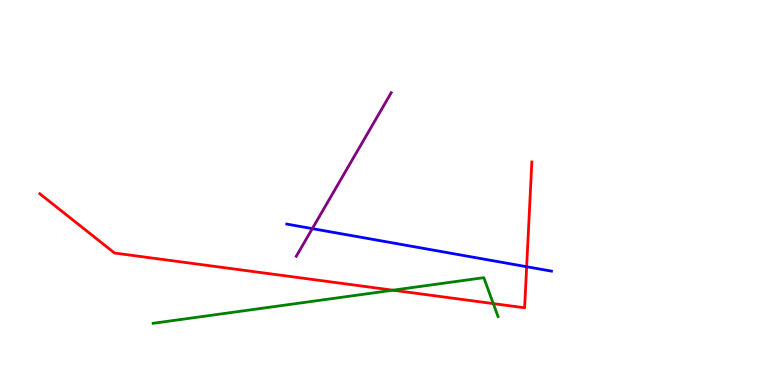[{'lines': ['blue', 'red'], 'intersections': [{'x': 6.8, 'y': 3.07}]}, {'lines': ['green', 'red'], 'intersections': [{'x': 5.07, 'y': 2.46}, {'x': 6.37, 'y': 2.11}]}, {'lines': ['purple', 'red'], 'intersections': []}, {'lines': ['blue', 'green'], 'intersections': []}, {'lines': ['blue', 'purple'], 'intersections': [{'x': 4.03, 'y': 4.06}]}, {'lines': ['green', 'purple'], 'intersections': []}]